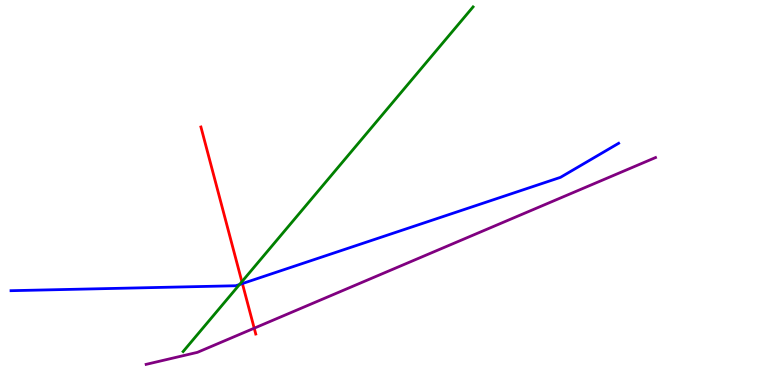[{'lines': ['blue', 'red'], 'intersections': [{'x': 3.13, 'y': 2.64}]}, {'lines': ['green', 'red'], 'intersections': [{'x': 3.12, 'y': 2.68}]}, {'lines': ['purple', 'red'], 'intersections': [{'x': 3.28, 'y': 1.48}]}, {'lines': ['blue', 'green'], 'intersections': [{'x': 3.09, 'y': 2.61}]}, {'lines': ['blue', 'purple'], 'intersections': []}, {'lines': ['green', 'purple'], 'intersections': []}]